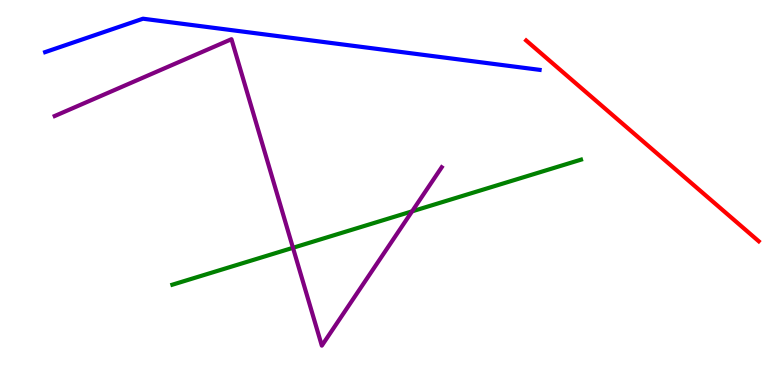[{'lines': ['blue', 'red'], 'intersections': []}, {'lines': ['green', 'red'], 'intersections': []}, {'lines': ['purple', 'red'], 'intersections': []}, {'lines': ['blue', 'green'], 'intersections': []}, {'lines': ['blue', 'purple'], 'intersections': []}, {'lines': ['green', 'purple'], 'intersections': [{'x': 3.78, 'y': 3.56}, {'x': 5.32, 'y': 4.51}]}]